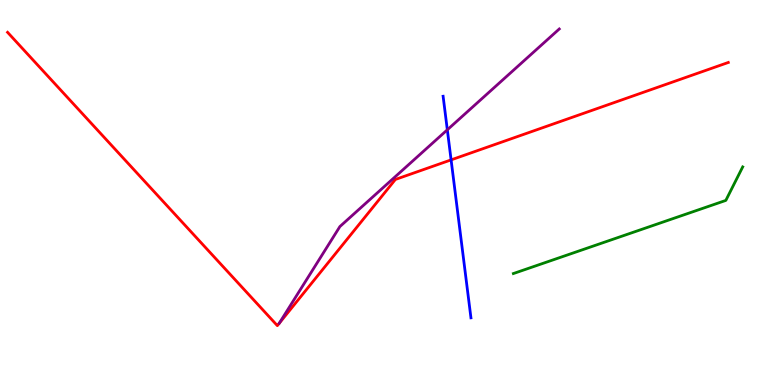[{'lines': ['blue', 'red'], 'intersections': [{'x': 5.82, 'y': 5.85}]}, {'lines': ['green', 'red'], 'intersections': []}, {'lines': ['purple', 'red'], 'intersections': []}, {'lines': ['blue', 'green'], 'intersections': []}, {'lines': ['blue', 'purple'], 'intersections': [{'x': 5.77, 'y': 6.63}]}, {'lines': ['green', 'purple'], 'intersections': []}]